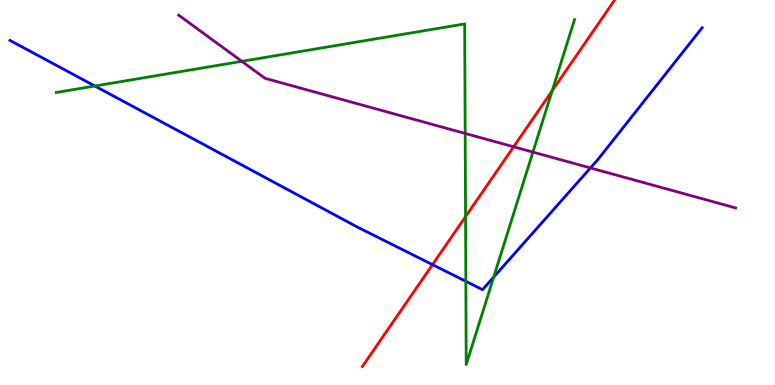[{'lines': ['blue', 'red'], 'intersections': [{'x': 5.58, 'y': 3.13}]}, {'lines': ['green', 'red'], 'intersections': [{'x': 6.01, 'y': 4.37}, {'x': 7.13, 'y': 7.64}]}, {'lines': ['purple', 'red'], 'intersections': [{'x': 6.63, 'y': 6.19}]}, {'lines': ['blue', 'green'], 'intersections': [{'x': 1.22, 'y': 7.77}, {'x': 6.01, 'y': 2.69}, {'x': 6.37, 'y': 2.8}]}, {'lines': ['blue', 'purple'], 'intersections': [{'x': 7.62, 'y': 5.64}]}, {'lines': ['green', 'purple'], 'intersections': [{'x': 3.12, 'y': 8.41}, {'x': 6.0, 'y': 6.53}, {'x': 6.88, 'y': 6.05}]}]